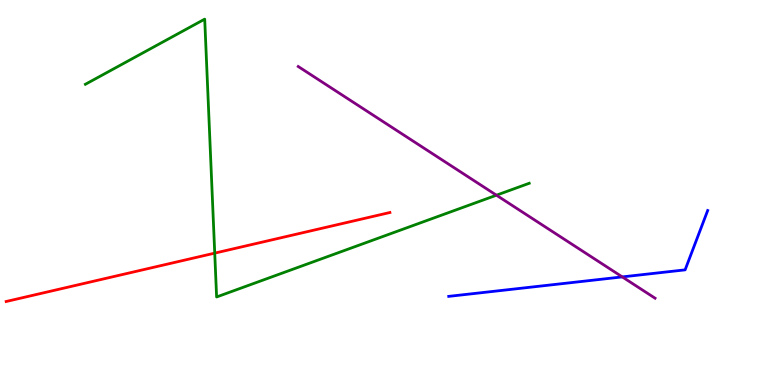[{'lines': ['blue', 'red'], 'intersections': []}, {'lines': ['green', 'red'], 'intersections': [{'x': 2.77, 'y': 3.43}]}, {'lines': ['purple', 'red'], 'intersections': []}, {'lines': ['blue', 'green'], 'intersections': []}, {'lines': ['blue', 'purple'], 'intersections': [{'x': 8.03, 'y': 2.81}]}, {'lines': ['green', 'purple'], 'intersections': [{'x': 6.41, 'y': 4.93}]}]